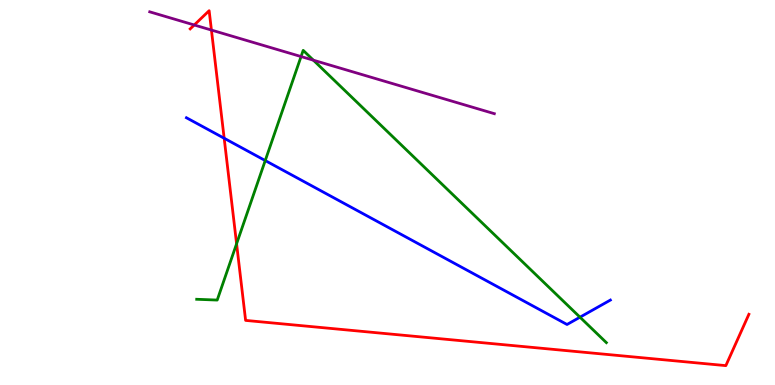[{'lines': ['blue', 'red'], 'intersections': [{'x': 2.89, 'y': 6.41}]}, {'lines': ['green', 'red'], 'intersections': [{'x': 3.05, 'y': 3.67}]}, {'lines': ['purple', 'red'], 'intersections': [{'x': 2.51, 'y': 9.35}, {'x': 2.73, 'y': 9.22}]}, {'lines': ['blue', 'green'], 'intersections': [{'x': 3.42, 'y': 5.83}, {'x': 7.48, 'y': 1.76}]}, {'lines': ['blue', 'purple'], 'intersections': []}, {'lines': ['green', 'purple'], 'intersections': [{'x': 3.88, 'y': 8.53}, {'x': 4.04, 'y': 8.44}]}]